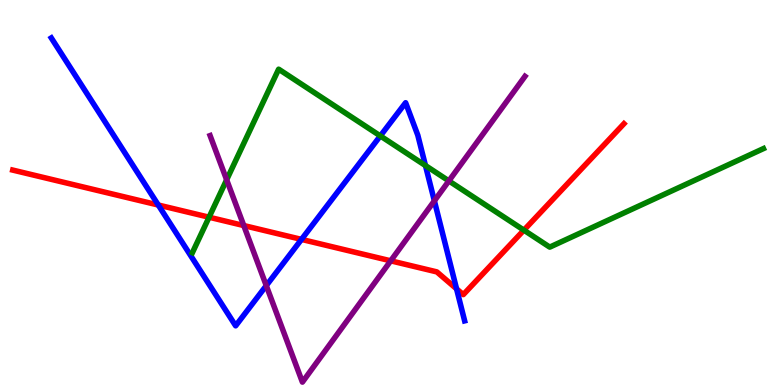[{'lines': ['blue', 'red'], 'intersections': [{'x': 2.04, 'y': 4.67}, {'x': 3.89, 'y': 3.78}, {'x': 5.89, 'y': 2.5}]}, {'lines': ['green', 'red'], 'intersections': [{'x': 2.7, 'y': 4.36}, {'x': 6.76, 'y': 4.02}]}, {'lines': ['purple', 'red'], 'intersections': [{'x': 3.15, 'y': 4.14}, {'x': 5.04, 'y': 3.23}]}, {'lines': ['blue', 'green'], 'intersections': [{'x': 4.91, 'y': 6.47}, {'x': 5.49, 'y': 5.7}]}, {'lines': ['blue', 'purple'], 'intersections': [{'x': 3.44, 'y': 2.58}, {'x': 5.6, 'y': 4.78}]}, {'lines': ['green', 'purple'], 'intersections': [{'x': 2.92, 'y': 5.33}, {'x': 5.79, 'y': 5.3}]}]